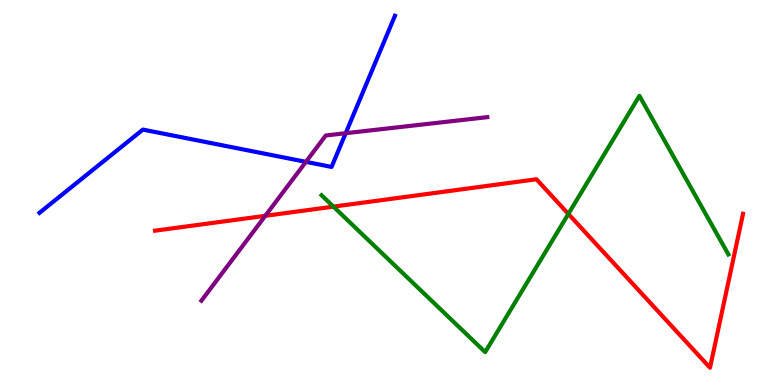[{'lines': ['blue', 'red'], 'intersections': []}, {'lines': ['green', 'red'], 'intersections': [{'x': 4.3, 'y': 4.63}, {'x': 7.33, 'y': 4.44}]}, {'lines': ['purple', 'red'], 'intersections': [{'x': 3.42, 'y': 4.39}]}, {'lines': ['blue', 'green'], 'intersections': []}, {'lines': ['blue', 'purple'], 'intersections': [{'x': 3.95, 'y': 5.8}, {'x': 4.46, 'y': 6.54}]}, {'lines': ['green', 'purple'], 'intersections': []}]